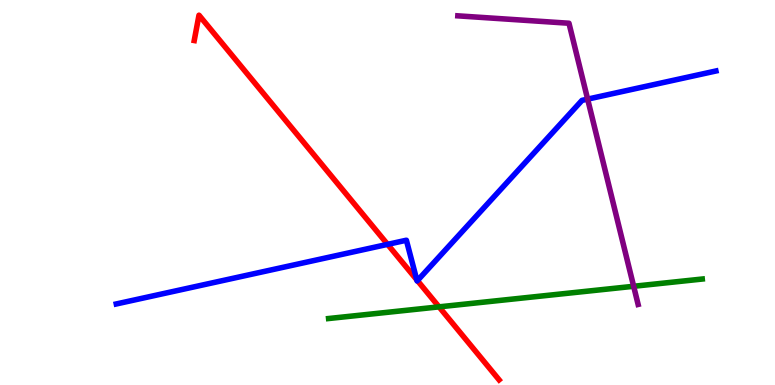[{'lines': ['blue', 'red'], 'intersections': [{'x': 5.0, 'y': 3.65}, {'x': 5.38, 'y': 2.73}, {'x': 5.39, 'y': 2.71}]}, {'lines': ['green', 'red'], 'intersections': [{'x': 5.66, 'y': 2.03}]}, {'lines': ['purple', 'red'], 'intersections': []}, {'lines': ['blue', 'green'], 'intersections': []}, {'lines': ['blue', 'purple'], 'intersections': [{'x': 7.58, 'y': 7.43}]}, {'lines': ['green', 'purple'], 'intersections': [{'x': 8.18, 'y': 2.56}]}]